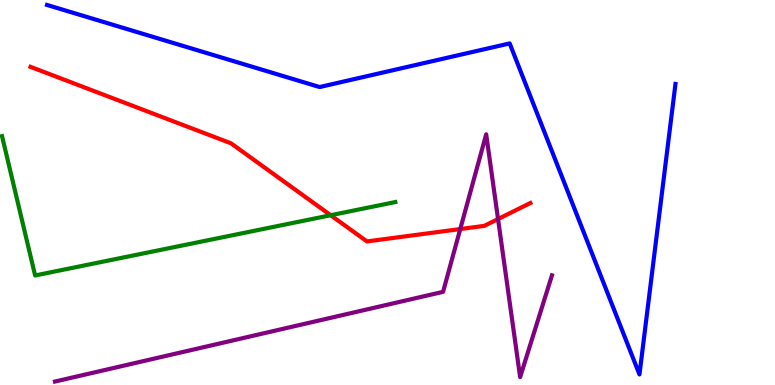[{'lines': ['blue', 'red'], 'intersections': []}, {'lines': ['green', 'red'], 'intersections': [{'x': 4.27, 'y': 4.41}]}, {'lines': ['purple', 'red'], 'intersections': [{'x': 5.94, 'y': 4.05}, {'x': 6.43, 'y': 4.31}]}, {'lines': ['blue', 'green'], 'intersections': []}, {'lines': ['blue', 'purple'], 'intersections': []}, {'lines': ['green', 'purple'], 'intersections': []}]